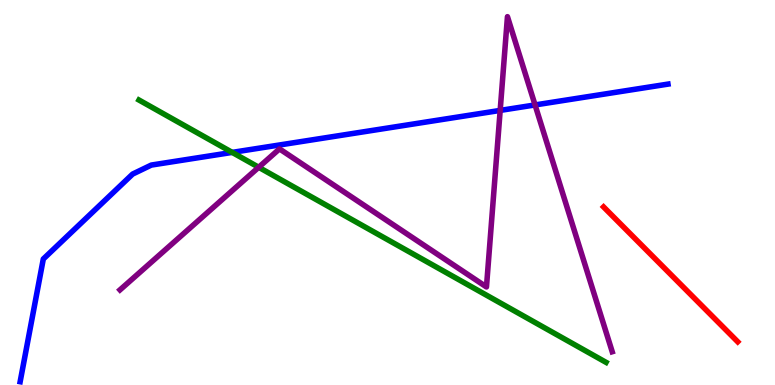[{'lines': ['blue', 'red'], 'intersections': []}, {'lines': ['green', 'red'], 'intersections': []}, {'lines': ['purple', 'red'], 'intersections': []}, {'lines': ['blue', 'green'], 'intersections': [{'x': 3.0, 'y': 6.04}]}, {'lines': ['blue', 'purple'], 'intersections': [{'x': 6.45, 'y': 7.13}, {'x': 6.9, 'y': 7.27}]}, {'lines': ['green', 'purple'], 'intersections': [{'x': 3.34, 'y': 5.66}]}]